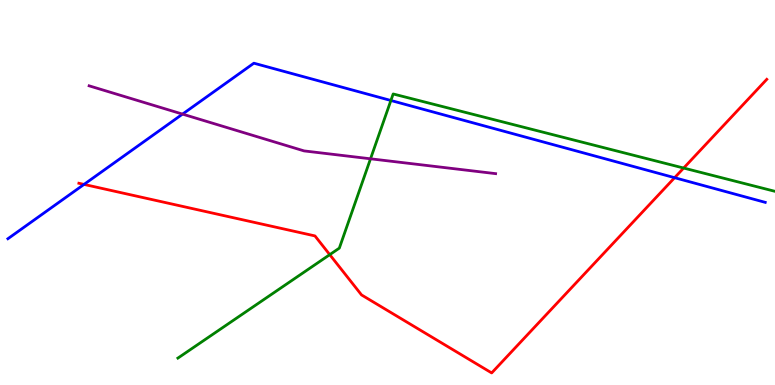[{'lines': ['blue', 'red'], 'intersections': [{'x': 1.08, 'y': 5.21}, {'x': 8.7, 'y': 5.38}]}, {'lines': ['green', 'red'], 'intersections': [{'x': 4.25, 'y': 3.39}, {'x': 8.82, 'y': 5.64}]}, {'lines': ['purple', 'red'], 'intersections': []}, {'lines': ['blue', 'green'], 'intersections': [{'x': 5.04, 'y': 7.39}]}, {'lines': ['blue', 'purple'], 'intersections': [{'x': 2.36, 'y': 7.04}]}, {'lines': ['green', 'purple'], 'intersections': [{'x': 4.78, 'y': 5.88}]}]